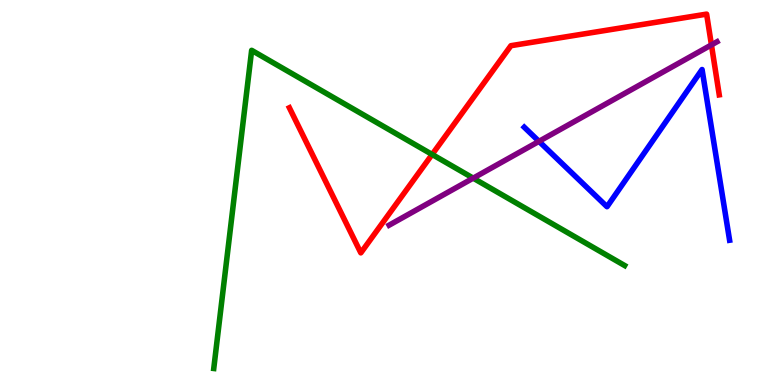[{'lines': ['blue', 'red'], 'intersections': []}, {'lines': ['green', 'red'], 'intersections': [{'x': 5.58, 'y': 5.99}]}, {'lines': ['purple', 'red'], 'intersections': [{'x': 9.18, 'y': 8.83}]}, {'lines': ['blue', 'green'], 'intersections': []}, {'lines': ['blue', 'purple'], 'intersections': [{'x': 6.95, 'y': 6.33}]}, {'lines': ['green', 'purple'], 'intersections': [{'x': 6.11, 'y': 5.37}]}]